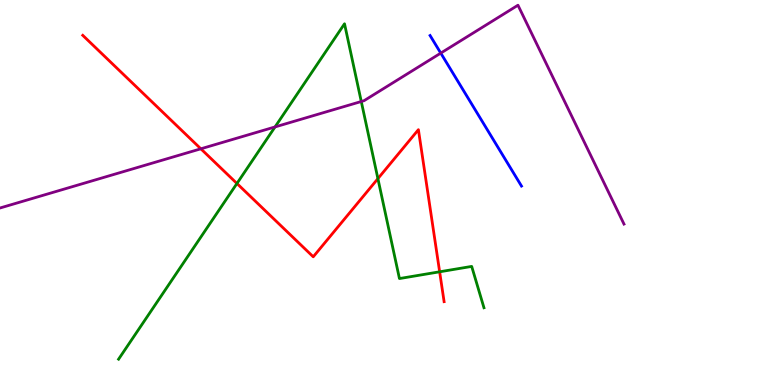[{'lines': ['blue', 'red'], 'intersections': []}, {'lines': ['green', 'red'], 'intersections': [{'x': 3.06, 'y': 5.23}, {'x': 4.88, 'y': 5.36}, {'x': 5.67, 'y': 2.94}]}, {'lines': ['purple', 'red'], 'intersections': [{'x': 2.59, 'y': 6.14}]}, {'lines': ['blue', 'green'], 'intersections': []}, {'lines': ['blue', 'purple'], 'intersections': [{'x': 5.69, 'y': 8.62}]}, {'lines': ['green', 'purple'], 'intersections': [{'x': 3.55, 'y': 6.7}, {'x': 4.66, 'y': 7.36}]}]